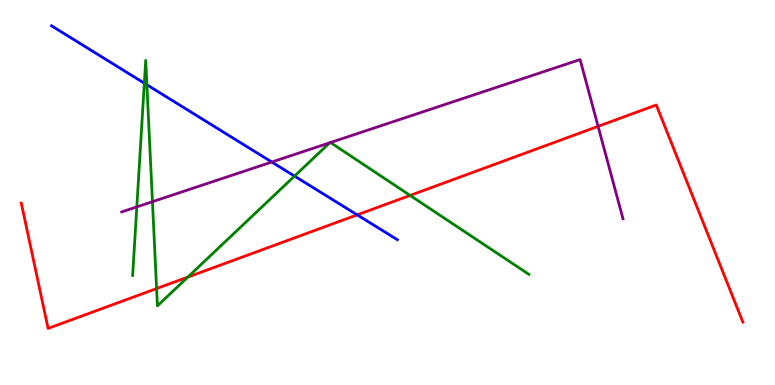[{'lines': ['blue', 'red'], 'intersections': [{'x': 4.61, 'y': 4.42}]}, {'lines': ['green', 'red'], 'intersections': [{'x': 2.02, 'y': 2.5}, {'x': 2.42, 'y': 2.8}, {'x': 5.29, 'y': 4.92}]}, {'lines': ['purple', 'red'], 'intersections': [{'x': 7.72, 'y': 6.72}]}, {'lines': ['blue', 'green'], 'intersections': [{'x': 1.86, 'y': 7.84}, {'x': 1.9, 'y': 7.8}, {'x': 3.8, 'y': 5.43}]}, {'lines': ['blue', 'purple'], 'intersections': [{'x': 3.51, 'y': 5.79}]}, {'lines': ['green', 'purple'], 'intersections': [{'x': 1.77, 'y': 4.63}, {'x': 1.97, 'y': 4.76}, {'x': 4.25, 'y': 6.29}, {'x': 4.26, 'y': 6.3}]}]